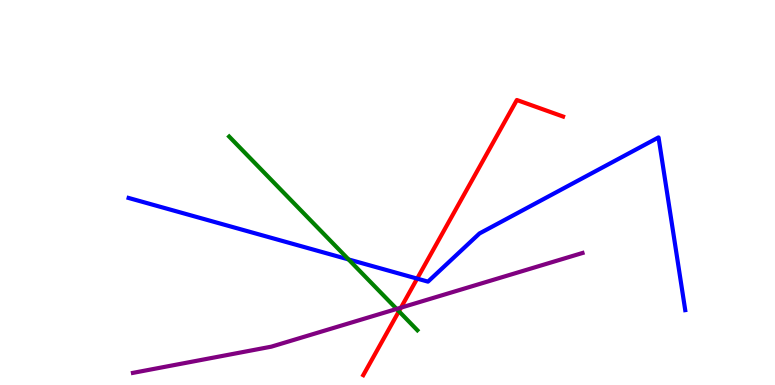[{'lines': ['blue', 'red'], 'intersections': [{'x': 5.38, 'y': 2.76}]}, {'lines': ['green', 'red'], 'intersections': [{'x': 5.15, 'y': 1.92}]}, {'lines': ['purple', 'red'], 'intersections': [{'x': 5.17, 'y': 2.01}]}, {'lines': ['blue', 'green'], 'intersections': [{'x': 4.5, 'y': 3.26}]}, {'lines': ['blue', 'purple'], 'intersections': []}, {'lines': ['green', 'purple'], 'intersections': [{'x': 5.12, 'y': 1.98}]}]